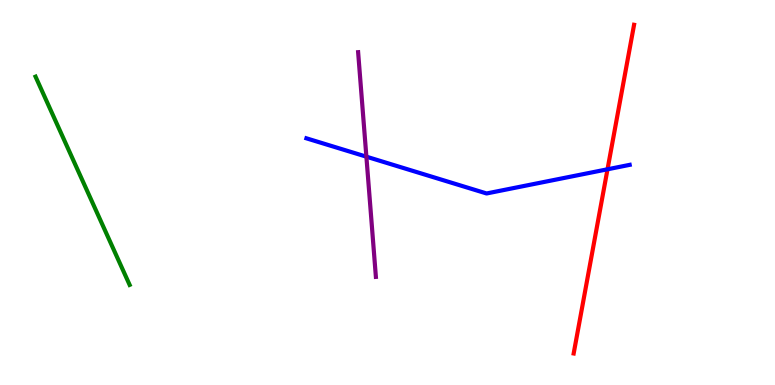[{'lines': ['blue', 'red'], 'intersections': [{'x': 7.84, 'y': 5.6}]}, {'lines': ['green', 'red'], 'intersections': []}, {'lines': ['purple', 'red'], 'intersections': []}, {'lines': ['blue', 'green'], 'intersections': []}, {'lines': ['blue', 'purple'], 'intersections': [{'x': 4.73, 'y': 5.93}]}, {'lines': ['green', 'purple'], 'intersections': []}]